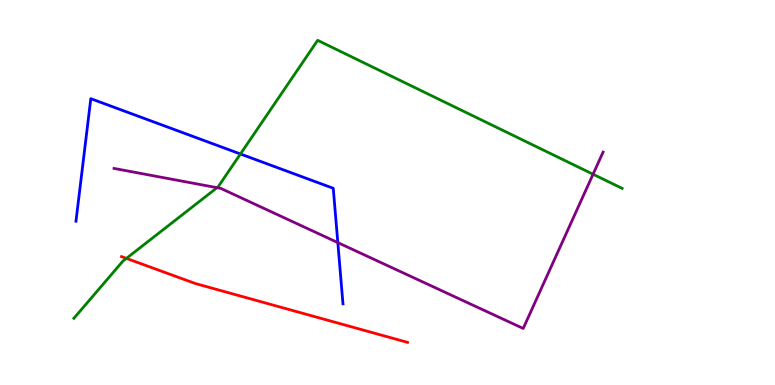[{'lines': ['blue', 'red'], 'intersections': []}, {'lines': ['green', 'red'], 'intersections': [{'x': 1.63, 'y': 3.29}]}, {'lines': ['purple', 'red'], 'intersections': []}, {'lines': ['blue', 'green'], 'intersections': [{'x': 3.1, 'y': 6.0}]}, {'lines': ['blue', 'purple'], 'intersections': [{'x': 4.36, 'y': 3.7}]}, {'lines': ['green', 'purple'], 'intersections': [{'x': 2.8, 'y': 5.13}, {'x': 7.65, 'y': 5.47}]}]